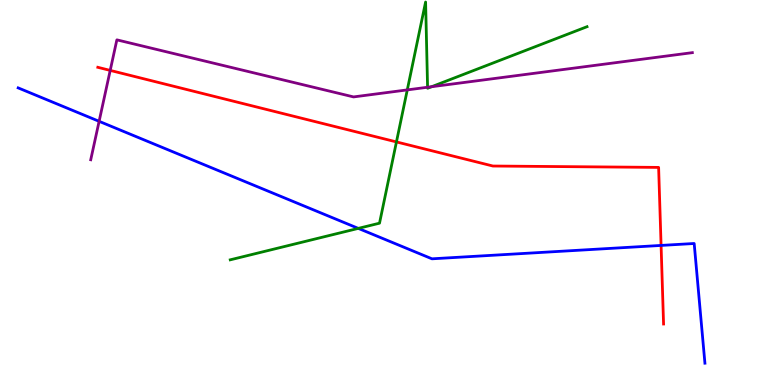[{'lines': ['blue', 'red'], 'intersections': [{'x': 8.53, 'y': 3.63}]}, {'lines': ['green', 'red'], 'intersections': [{'x': 5.12, 'y': 6.31}]}, {'lines': ['purple', 'red'], 'intersections': [{'x': 1.42, 'y': 8.17}]}, {'lines': ['blue', 'green'], 'intersections': [{'x': 4.62, 'y': 4.07}]}, {'lines': ['blue', 'purple'], 'intersections': [{'x': 1.28, 'y': 6.85}]}, {'lines': ['green', 'purple'], 'intersections': [{'x': 5.26, 'y': 7.67}, {'x': 5.52, 'y': 7.73}, {'x': 5.57, 'y': 7.75}]}]